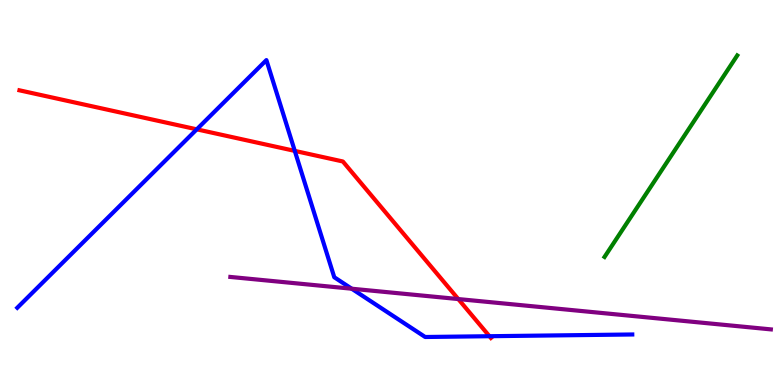[{'lines': ['blue', 'red'], 'intersections': [{'x': 2.54, 'y': 6.64}, {'x': 3.8, 'y': 6.08}, {'x': 6.32, 'y': 1.27}]}, {'lines': ['green', 'red'], 'intersections': []}, {'lines': ['purple', 'red'], 'intersections': [{'x': 5.91, 'y': 2.23}]}, {'lines': ['blue', 'green'], 'intersections': []}, {'lines': ['blue', 'purple'], 'intersections': [{'x': 4.54, 'y': 2.5}]}, {'lines': ['green', 'purple'], 'intersections': []}]